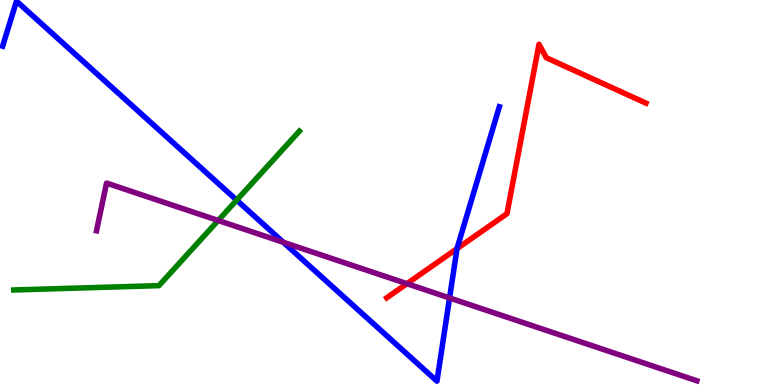[{'lines': ['blue', 'red'], 'intersections': [{'x': 5.9, 'y': 3.54}]}, {'lines': ['green', 'red'], 'intersections': []}, {'lines': ['purple', 'red'], 'intersections': [{'x': 5.25, 'y': 2.63}]}, {'lines': ['blue', 'green'], 'intersections': [{'x': 3.05, 'y': 4.8}]}, {'lines': ['blue', 'purple'], 'intersections': [{'x': 3.66, 'y': 3.71}, {'x': 5.8, 'y': 2.26}]}, {'lines': ['green', 'purple'], 'intersections': [{'x': 2.82, 'y': 4.27}]}]